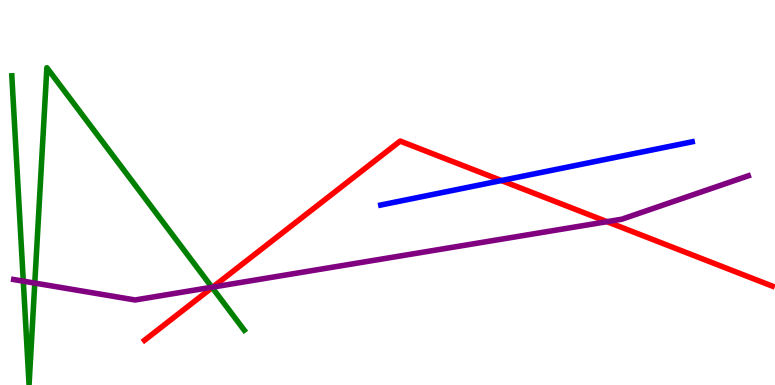[{'lines': ['blue', 'red'], 'intersections': [{'x': 6.47, 'y': 5.31}]}, {'lines': ['green', 'red'], 'intersections': [{'x': 2.74, 'y': 2.53}]}, {'lines': ['purple', 'red'], 'intersections': [{'x': 2.75, 'y': 2.54}, {'x': 7.83, 'y': 4.24}]}, {'lines': ['blue', 'green'], 'intersections': []}, {'lines': ['blue', 'purple'], 'intersections': []}, {'lines': ['green', 'purple'], 'intersections': [{'x': 0.301, 'y': 2.7}, {'x': 0.449, 'y': 2.65}, {'x': 2.73, 'y': 2.54}]}]